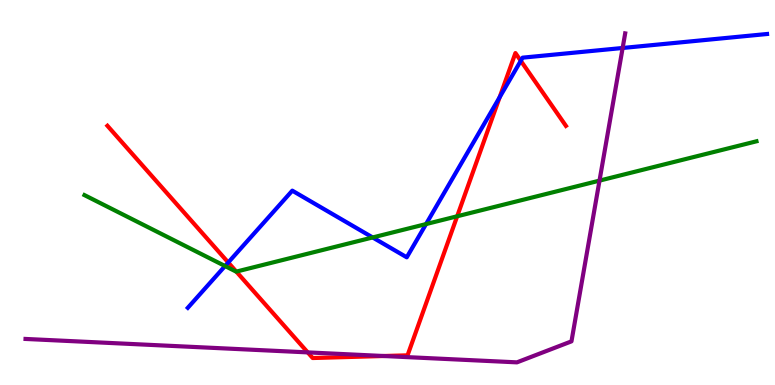[{'lines': ['blue', 'red'], 'intersections': [{'x': 2.95, 'y': 3.18}, {'x': 6.45, 'y': 7.47}, {'x': 6.72, 'y': 8.42}]}, {'lines': ['green', 'red'], 'intersections': [{'x': 3.05, 'y': 2.95}, {'x': 5.9, 'y': 4.38}]}, {'lines': ['purple', 'red'], 'intersections': [{'x': 3.97, 'y': 0.847}, {'x': 4.95, 'y': 0.753}]}, {'lines': ['blue', 'green'], 'intersections': [{'x': 2.9, 'y': 3.09}, {'x': 4.81, 'y': 3.83}, {'x': 5.5, 'y': 4.18}]}, {'lines': ['blue', 'purple'], 'intersections': [{'x': 8.03, 'y': 8.75}]}, {'lines': ['green', 'purple'], 'intersections': [{'x': 7.74, 'y': 5.31}]}]